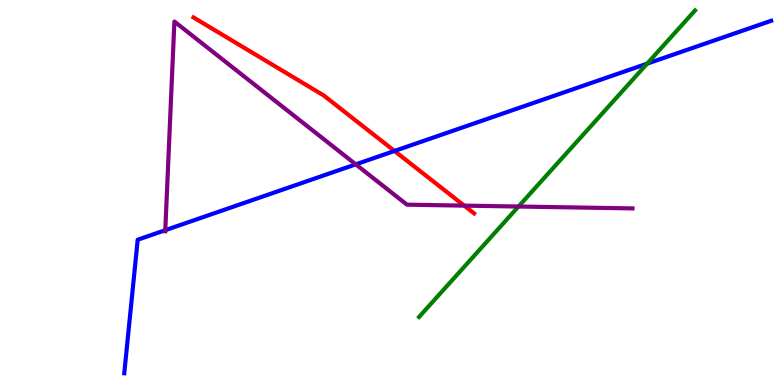[{'lines': ['blue', 'red'], 'intersections': [{'x': 5.09, 'y': 6.08}]}, {'lines': ['green', 'red'], 'intersections': []}, {'lines': ['purple', 'red'], 'intersections': [{'x': 5.99, 'y': 4.66}]}, {'lines': ['blue', 'green'], 'intersections': [{'x': 8.35, 'y': 8.35}]}, {'lines': ['blue', 'purple'], 'intersections': [{'x': 2.13, 'y': 4.02}, {'x': 4.59, 'y': 5.73}]}, {'lines': ['green', 'purple'], 'intersections': [{'x': 6.69, 'y': 4.64}]}]